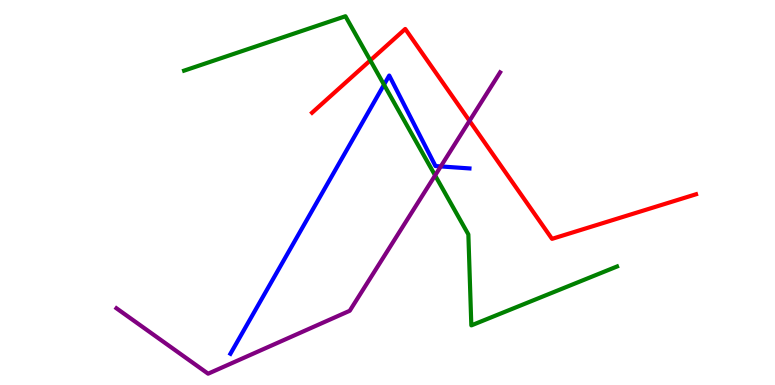[{'lines': ['blue', 'red'], 'intersections': []}, {'lines': ['green', 'red'], 'intersections': [{'x': 4.78, 'y': 8.43}]}, {'lines': ['purple', 'red'], 'intersections': [{'x': 6.06, 'y': 6.86}]}, {'lines': ['blue', 'green'], 'intersections': [{'x': 4.95, 'y': 7.8}]}, {'lines': ['blue', 'purple'], 'intersections': [{'x': 5.69, 'y': 5.68}]}, {'lines': ['green', 'purple'], 'intersections': [{'x': 5.61, 'y': 5.44}]}]